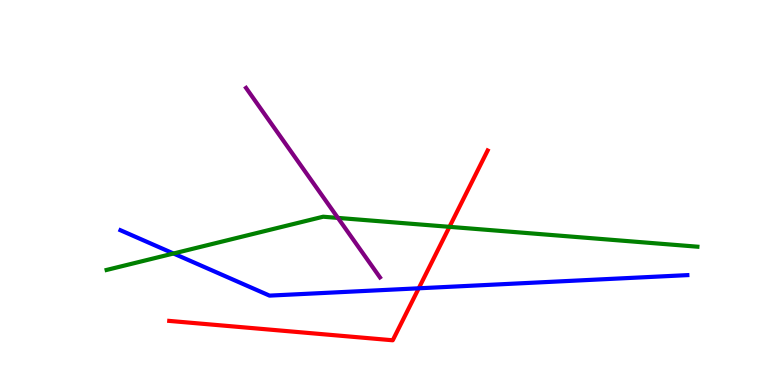[{'lines': ['blue', 'red'], 'intersections': [{'x': 5.4, 'y': 2.51}]}, {'lines': ['green', 'red'], 'intersections': [{'x': 5.8, 'y': 4.11}]}, {'lines': ['purple', 'red'], 'intersections': []}, {'lines': ['blue', 'green'], 'intersections': [{'x': 2.24, 'y': 3.42}]}, {'lines': ['blue', 'purple'], 'intersections': []}, {'lines': ['green', 'purple'], 'intersections': [{'x': 4.36, 'y': 4.34}]}]